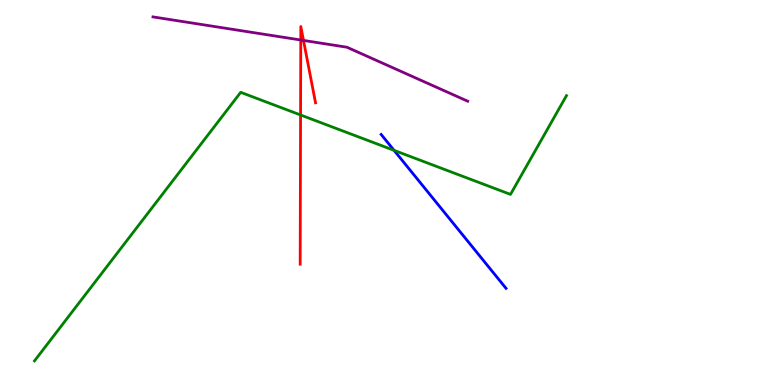[{'lines': ['blue', 'red'], 'intersections': []}, {'lines': ['green', 'red'], 'intersections': [{'x': 3.88, 'y': 7.01}]}, {'lines': ['purple', 'red'], 'intersections': [{'x': 3.88, 'y': 8.96}, {'x': 3.92, 'y': 8.95}]}, {'lines': ['blue', 'green'], 'intersections': [{'x': 5.08, 'y': 6.09}]}, {'lines': ['blue', 'purple'], 'intersections': []}, {'lines': ['green', 'purple'], 'intersections': []}]